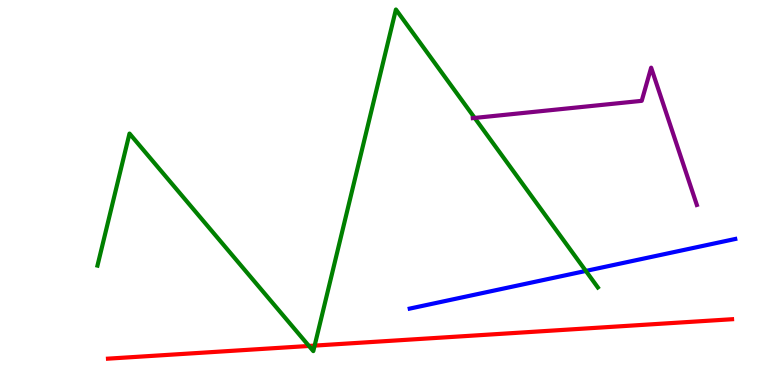[{'lines': ['blue', 'red'], 'intersections': []}, {'lines': ['green', 'red'], 'intersections': [{'x': 3.99, 'y': 1.01}, {'x': 4.06, 'y': 1.02}]}, {'lines': ['purple', 'red'], 'intersections': []}, {'lines': ['blue', 'green'], 'intersections': [{'x': 7.56, 'y': 2.96}]}, {'lines': ['blue', 'purple'], 'intersections': []}, {'lines': ['green', 'purple'], 'intersections': [{'x': 6.13, 'y': 6.94}]}]